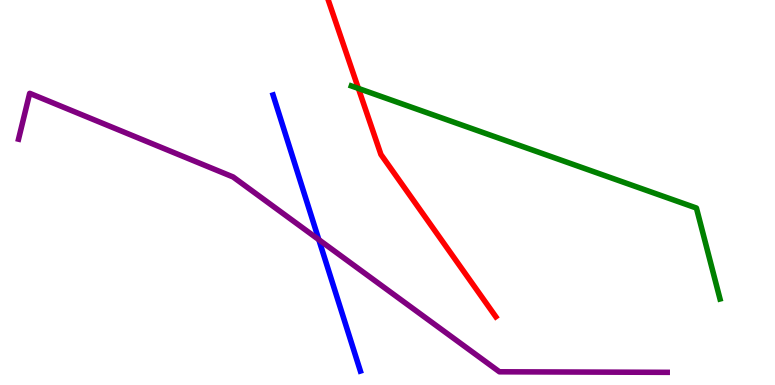[{'lines': ['blue', 'red'], 'intersections': []}, {'lines': ['green', 'red'], 'intersections': [{'x': 4.62, 'y': 7.7}]}, {'lines': ['purple', 'red'], 'intersections': []}, {'lines': ['blue', 'green'], 'intersections': []}, {'lines': ['blue', 'purple'], 'intersections': [{'x': 4.11, 'y': 3.77}]}, {'lines': ['green', 'purple'], 'intersections': []}]